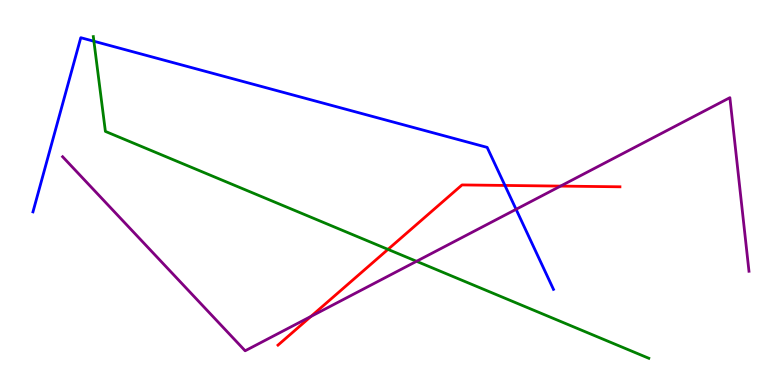[{'lines': ['blue', 'red'], 'intersections': [{'x': 6.52, 'y': 5.18}]}, {'lines': ['green', 'red'], 'intersections': [{'x': 5.01, 'y': 3.52}]}, {'lines': ['purple', 'red'], 'intersections': [{'x': 4.01, 'y': 1.78}, {'x': 7.23, 'y': 5.17}]}, {'lines': ['blue', 'green'], 'intersections': [{'x': 1.21, 'y': 8.93}]}, {'lines': ['blue', 'purple'], 'intersections': [{'x': 6.66, 'y': 4.56}]}, {'lines': ['green', 'purple'], 'intersections': [{'x': 5.37, 'y': 3.21}]}]